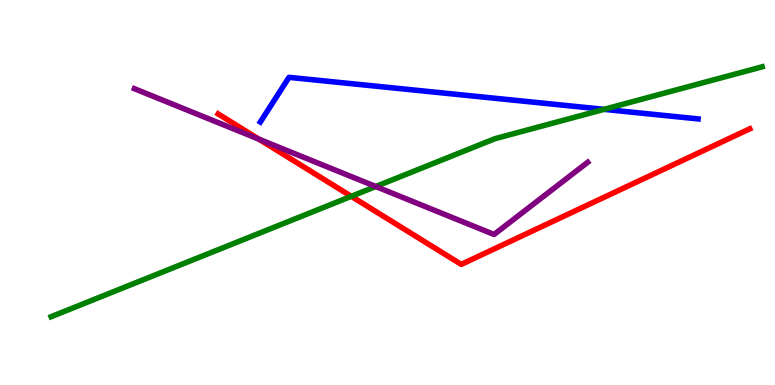[{'lines': ['blue', 'red'], 'intersections': []}, {'lines': ['green', 'red'], 'intersections': [{'x': 4.53, 'y': 4.9}]}, {'lines': ['purple', 'red'], 'intersections': [{'x': 3.34, 'y': 6.39}]}, {'lines': ['blue', 'green'], 'intersections': [{'x': 7.79, 'y': 7.16}]}, {'lines': ['blue', 'purple'], 'intersections': []}, {'lines': ['green', 'purple'], 'intersections': [{'x': 4.85, 'y': 5.16}]}]